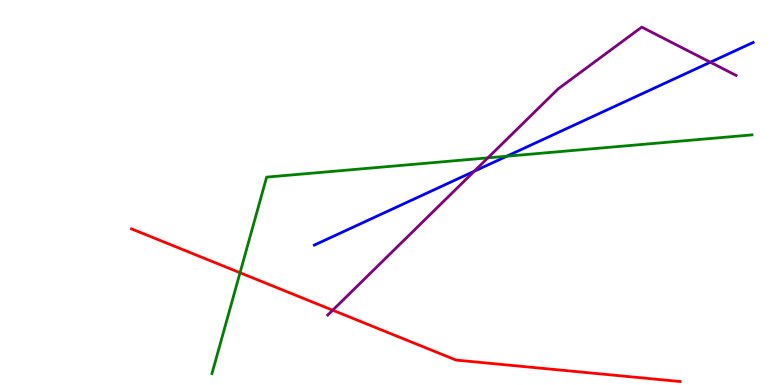[{'lines': ['blue', 'red'], 'intersections': []}, {'lines': ['green', 'red'], 'intersections': [{'x': 3.1, 'y': 2.92}]}, {'lines': ['purple', 'red'], 'intersections': [{'x': 4.29, 'y': 1.94}]}, {'lines': ['blue', 'green'], 'intersections': [{'x': 6.54, 'y': 5.94}]}, {'lines': ['blue', 'purple'], 'intersections': [{'x': 6.12, 'y': 5.55}, {'x': 9.17, 'y': 8.38}]}, {'lines': ['green', 'purple'], 'intersections': [{'x': 6.3, 'y': 5.9}]}]